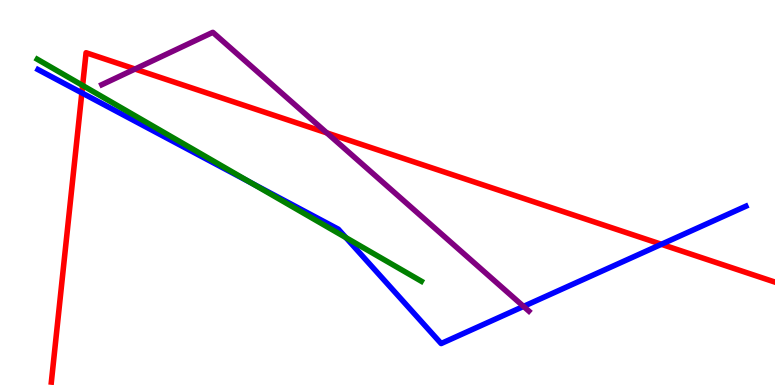[{'lines': ['blue', 'red'], 'intersections': [{'x': 1.06, 'y': 7.59}, {'x': 8.53, 'y': 3.65}]}, {'lines': ['green', 'red'], 'intersections': [{'x': 1.07, 'y': 7.78}]}, {'lines': ['purple', 'red'], 'intersections': [{'x': 1.74, 'y': 8.21}, {'x': 4.22, 'y': 6.55}]}, {'lines': ['blue', 'green'], 'intersections': [{'x': 3.24, 'y': 5.25}, {'x': 4.46, 'y': 3.83}]}, {'lines': ['blue', 'purple'], 'intersections': [{'x': 6.76, 'y': 2.04}]}, {'lines': ['green', 'purple'], 'intersections': []}]